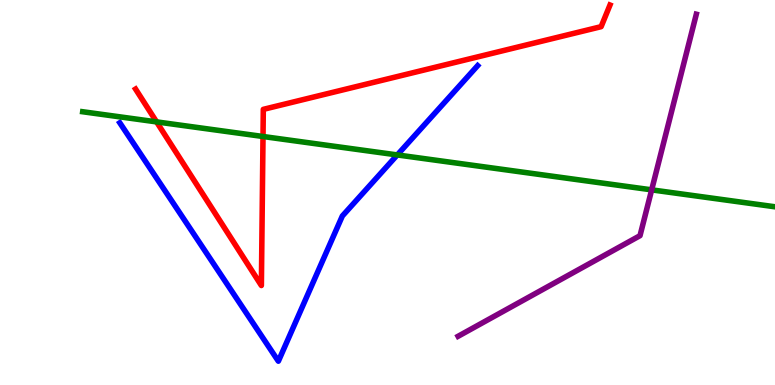[{'lines': ['blue', 'red'], 'intersections': []}, {'lines': ['green', 'red'], 'intersections': [{'x': 2.02, 'y': 6.83}, {'x': 3.39, 'y': 6.45}]}, {'lines': ['purple', 'red'], 'intersections': []}, {'lines': ['blue', 'green'], 'intersections': [{'x': 5.13, 'y': 5.98}]}, {'lines': ['blue', 'purple'], 'intersections': []}, {'lines': ['green', 'purple'], 'intersections': [{'x': 8.41, 'y': 5.07}]}]